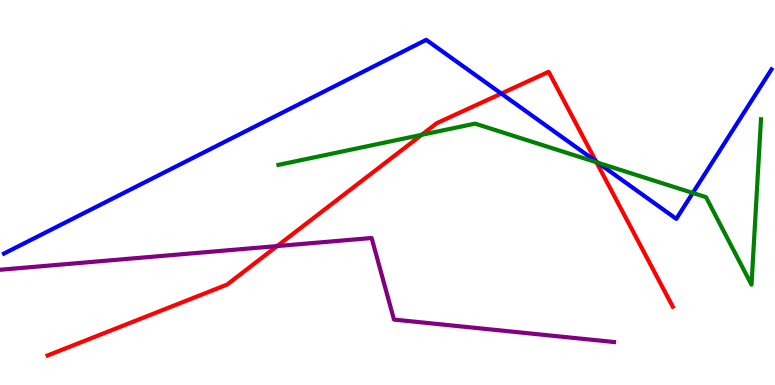[{'lines': ['blue', 'red'], 'intersections': [{'x': 6.47, 'y': 7.57}, {'x': 7.69, 'y': 5.81}]}, {'lines': ['green', 'red'], 'intersections': [{'x': 5.44, 'y': 6.5}, {'x': 7.7, 'y': 5.78}]}, {'lines': ['purple', 'red'], 'intersections': [{'x': 3.58, 'y': 3.61}]}, {'lines': ['blue', 'green'], 'intersections': [{'x': 7.72, 'y': 5.77}, {'x': 8.94, 'y': 4.99}]}, {'lines': ['blue', 'purple'], 'intersections': []}, {'lines': ['green', 'purple'], 'intersections': []}]